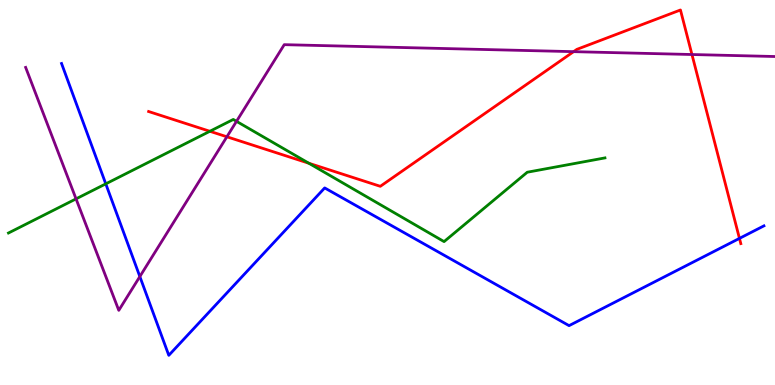[{'lines': ['blue', 'red'], 'intersections': [{'x': 9.54, 'y': 3.81}]}, {'lines': ['green', 'red'], 'intersections': [{'x': 2.71, 'y': 6.59}, {'x': 3.98, 'y': 5.76}]}, {'lines': ['purple', 'red'], 'intersections': [{'x': 2.93, 'y': 6.45}, {'x': 7.4, 'y': 8.66}, {'x': 8.93, 'y': 8.58}]}, {'lines': ['blue', 'green'], 'intersections': [{'x': 1.36, 'y': 5.22}]}, {'lines': ['blue', 'purple'], 'intersections': [{'x': 1.8, 'y': 2.82}]}, {'lines': ['green', 'purple'], 'intersections': [{'x': 0.981, 'y': 4.83}, {'x': 3.05, 'y': 6.85}]}]